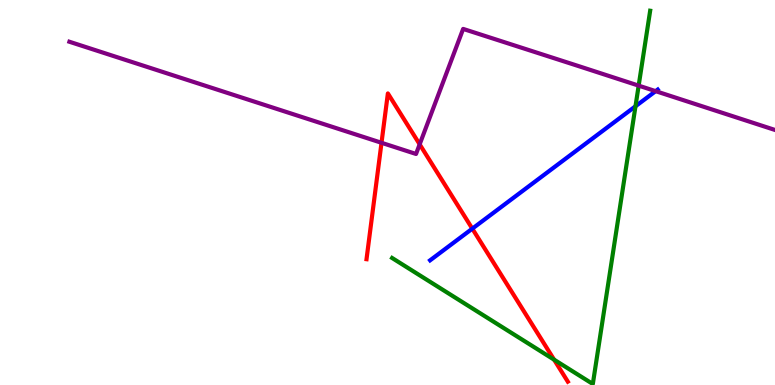[{'lines': ['blue', 'red'], 'intersections': [{'x': 6.09, 'y': 4.06}]}, {'lines': ['green', 'red'], 'intersections': [{'x': 7.15, 'y': 0.658}]}, {'lines': ['purple', 'red'], 'intersections': [{'x': 4.92, 'y': 6.29}, {'x': 5.41, 'y': 6.25}]}, {'lines': ['blue', 'green'], 'intersections': [{'x': 8.2, 'y': 7.24}]}, {'lines': ['blue', 'purple'], 'intersections': [{'x': 8.46, 'y': 7.63}]}, {'lines': ['green', 'purple'], 'intersections': [{'x': 8.24, 'y': 7.78}]}]